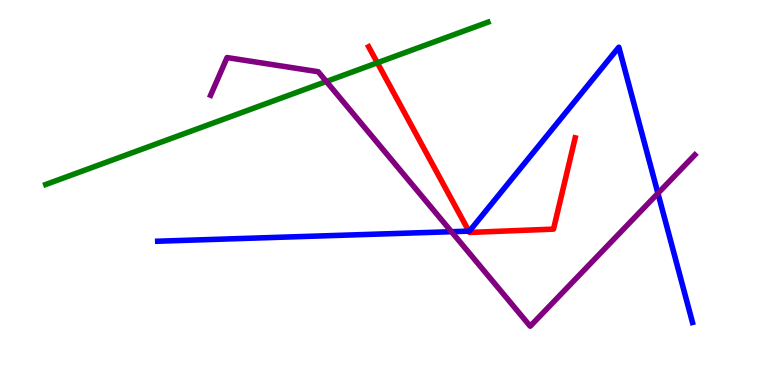[{'lines': ['blue', 'red'], 'intersections': [{'x': 6.05, 'y': 4.0}]}, {'lines': ['green', 'red'], 'intersections': [{'x': 4.87, 'y': 8.37}]}, {'lines': ['purple', 'red'], 'intersections': []}, {'lines': ['blue', 'green'], 'intersections': []}, {'lines': ['blue', 'purple'], 'intersections': [{'x': 5.83, 'y': 3.98}, {'x': 8.49, 'y': 4.98}]}, {'lines': ['green', 'purple'], 'intersections': [{'x': 4.21, 'y': 7.88}]}]